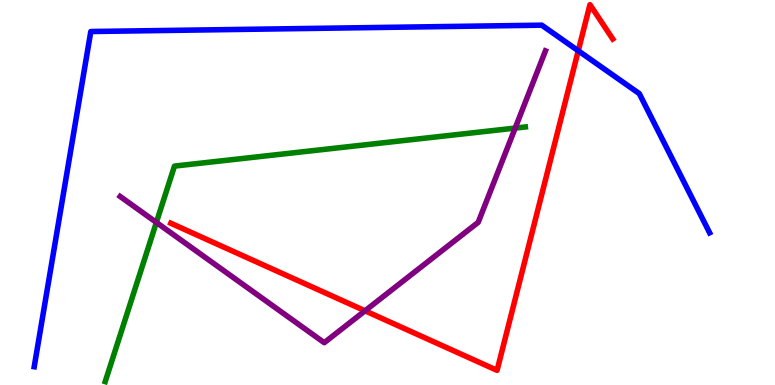[{'lines': ['blue', 'red'], 'intersections': [{'x': 7.46, 'y': 8.68}]}, {'lines': ['green', 'red'], 'intersections': []}, {'lines': ['purple', 'red'], 'intersections': [{'x': 4.71, 'y': 1.93}]}, {'lines': ['blue', 'green'], 'intersections': []}, {'lines': ['blue', 'purple'], 'intersections': []}, {'lines': ['green', 'purple'], 'intersections': [{'x': 2.02, 'y': 4.22}, {'x': 6.65, 'y': 6.67}]}]